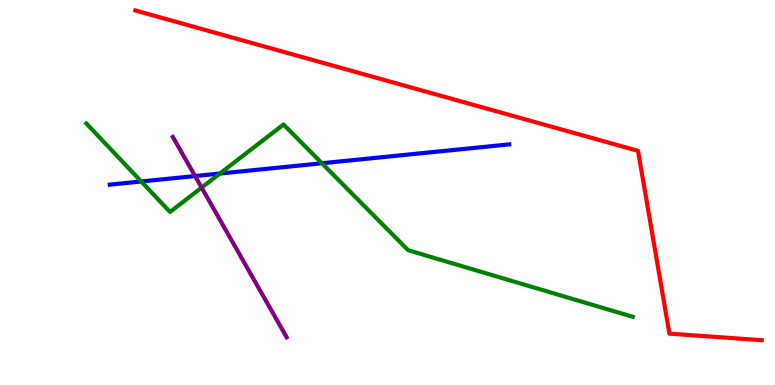[{'lines': ['blue', 'red'], 'intersections': []}, {'lines': ['green', 'red'], 'intersections': []}, {'lines': ['purple', 'red'], 'intersections': []}, {'lines': ['blue', 'green'], 'intersections': [{'x': 1.82, 'y': 5.29}, {'x': 2.84, 'y': 5.49}, {'x': 4.15, 'y': 5.76}]}, {'lines': ['blue', 'purple'], 'intersections': [{'x': 2.52, 'y': 5.43}]}, {'lines': ['green', 'purple'], 'intersections': [{'x': 2.6, 'y': 5.13}]}]